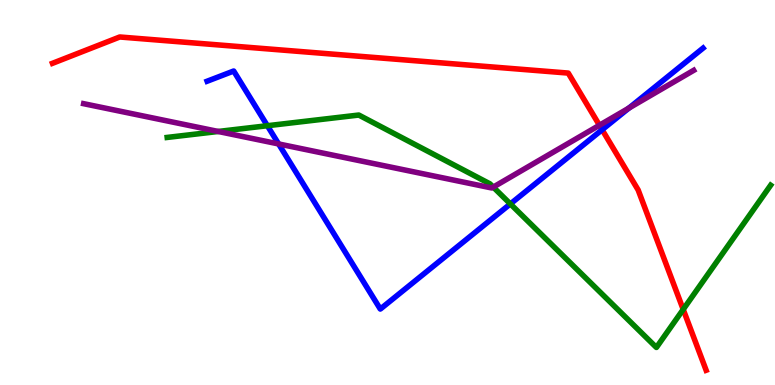[{'lines': ['blue', 'red'], 'intersections': [{'x': 7.77, 'y': 6.63}]}, {'lines': ['green', 'red'], 'intersections': [{'x': 8.82, 'y': 1.96}]}, {'lines': ['purple', 'red'], 'intersections': [{'x': 7.73, 'y': 6.75}]}, {'lines': ['blue', 'green'], 'intersections': [{'x': 3.45, 'y': 6.73}, {'x': 6.59, 'y': 4.7}]}, {'lines': ['blue', 'purple'], 'intersections': [{'x': 3.59, 'y': 6.26}, {'x': 8.11, 'y': 7.19}]}, {'lines': ['green', 'purple'], 'intersections': [{'x': 2.82, 'y': 6.59}, {'x': 6.36, 'y': 5.14}]}]